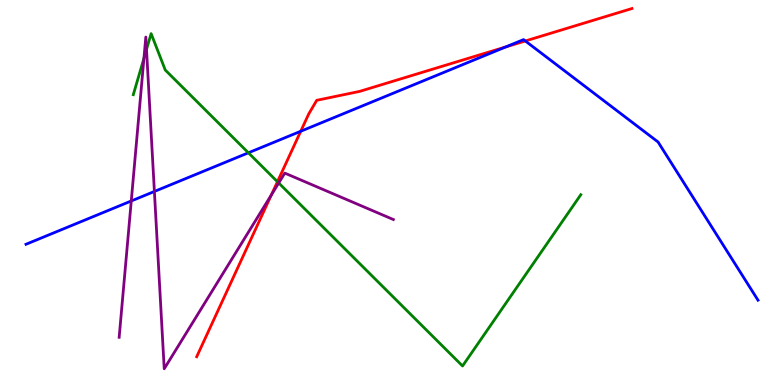[{'lines': ['blue', 'red'], 'intersections': [{'x': 3.88, 'y': 6.59}, {'x': 6.53, 'y': 8.78}, {'x': 6.78, 'y': 8.94}]}, {'lines': ['green', 'red'], 'intersections': [{'x': 3.58, 'y': 5.28}]}, {'lines': ['purple', 'red'], 'intersections': [{'x': 3.5, 'y': 4.94}]}, {'lines': ['blue', 'green'], 'intersections': [{'x': 3.21, 'y': 6.03}]}, {'lines': ['blue', 'purple'], 'intersections': [{'x': 1.69, 'y': 4.78}, {'x': 1.99, 'y': 5.03}]}, {'lines': ['green', 'purple'], 'intersections': [{'x': 1.86, 'y': 8.49}, {'x': 1.89, 'y': 8.72}, {'x': 3.6, 'y': 5.25}]}]